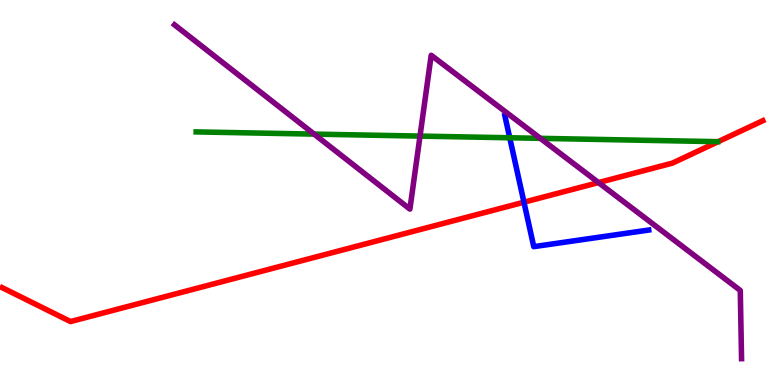[{'lines': ['blue', 'red'], 'intersections': [{'x': 6.76, 'y': 4.75}]}, {'lines': ['green', 'red'], 'intersections': []}, {'lines': ['purple', 'red'], 'intersections': [{'x': 7.72, 'y': 5.26}]}, {'lines': ['blue', 'green'], 'intersections': [{'x': 6.58, 'y': 6.42}]}, {'lines': ['blue', 'purple'], 'intersections': []}, {'lines': ['green', 'purple'], 'intersections': [{'x': 4.05, 'y': 6.52}, {'x': 5.42, 'y': 6.47}, {'x': 6.97, 'y': 6.41}]}]